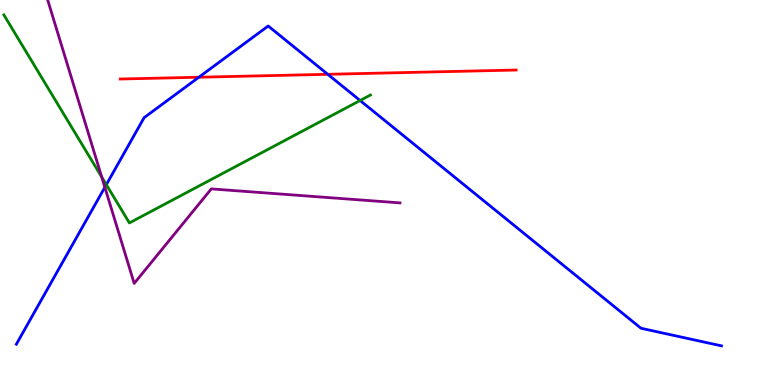[{'lines': ['blue', 'red'], 'intersections': [{'x': 2.57, 'y': 7.99}, {'x': 4.23, 'y': 8.07}]}, {'lines': ['green', 'red'], 'intersections': []}, {'lines': ['purple', 'red'], 'intersections': []}, {'lines': ['blue', 'green'], 'intersections': [{'x': 1.37, 'y': 5.2}, {'x': 4.65, 'y': 7.39}]}, {'lines': ['blue', 'purple'], 'intersections': [{'x': 1.35, 'y': 5.14}]}, {'lines': ['green', 'purple'], 'intersections': [{'x': 1.31, 'y': 5.4}]}]